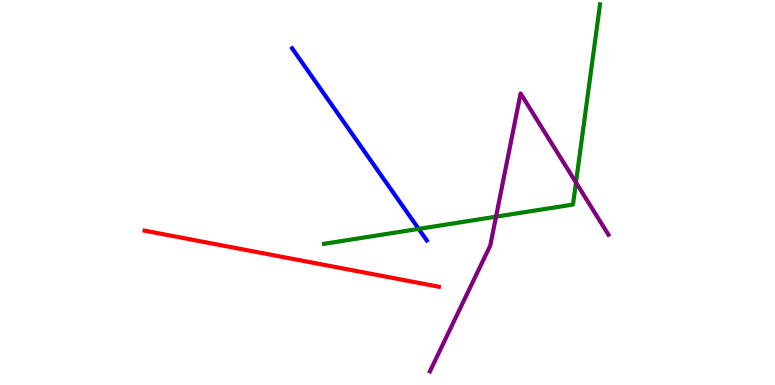[{'lines': ['blue', 'red'], 'intersections': []}, {'lines': ['green', 'red'], 'intersections': []}, {'lines': ['purple', 'red'], 'intersections': []}, {'lines': ['blue', 'green'], 'intersections': [{'x': 5.4, 'y': 4.05}]}, {'lines': ['blue', 'purple'], 'intersections': []}, {'lines': ['green', 'purple'], 'intersections': [{'x': 6.4, 'y': 4.37}, {'x': 7.43, 'y': 5.26}]}]